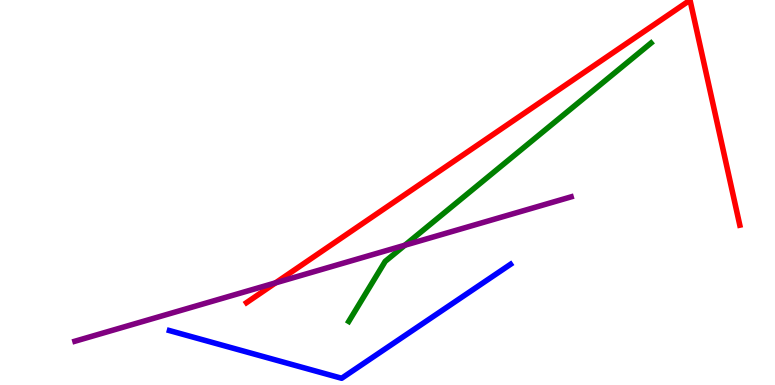[{'lines': ['blue', 'red'], 'intersections': []}, {'lines': ['green', 'red'], 'intersections': []}, {'lines': ['purple', 'red'], 'intersections': [{'x': 3.56, 'y': 2.65}]}, {'lines': ['blue', 'green'], 'intersections': []}, {'lines': ['blue', 'purple'], 'intersections': []}, {'lines': ['green', 'purple'], 'intersections': [{'x': 5.22, 'y': 3.63}]}]